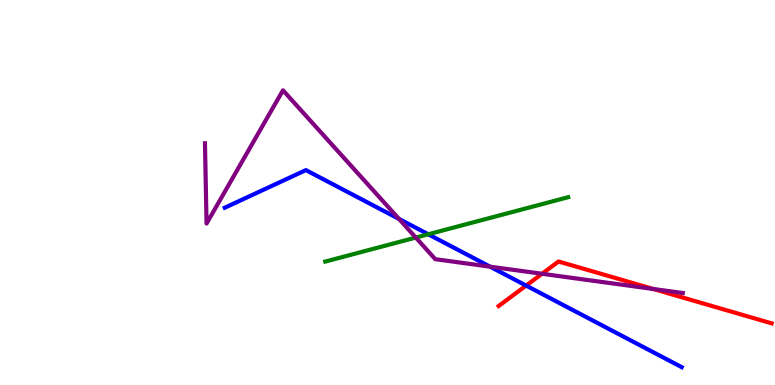[{'lines': ['blue', 'red'], 'intersections': [{'x': 6.79, 'y': 2.58}]}, {'lines': ['green', 'red'], 'intersections': []}, {'lines': ['purple', 'red'], 'intersections': [{'x': 6.99, 'y': 2.89}, {'x': 8.43, 'y': 2.49}]}, {'lines': ['blue', 'green'], 'intersections': [{'x': 5.53, 'y': 3.91}]}, {'lines': ['blue', 'purple'], 'intersections': [{'x': 5.15, 'y': 4.31}, {'x': 6.32, 'y': 3.07}]}, {'lines': ['green', 'purple'], 'intersections': [{'x': 5.37, 'y': 3.83}]}]